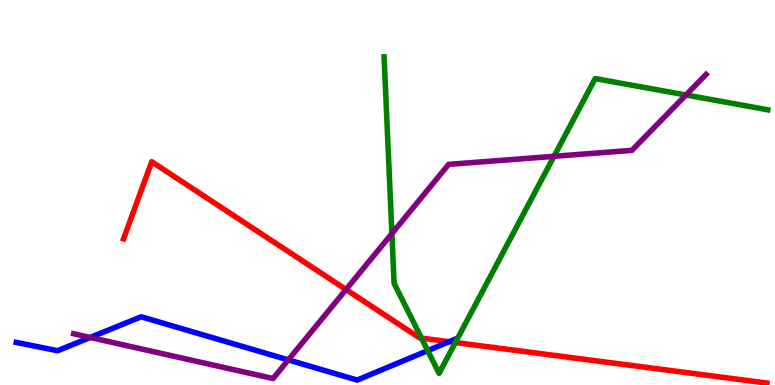[{'lines': ['blue', 'red'], 'intersections': [{'x': 5.8, 'y': 1.12}]}, {'lines': ['green', 'red'], 'intersections': [{'x': 5.44, 'y': 1.22}, {'x': 5.88, 'y': 1.1}]}, {'lines': ['purple', 'red'], 'intersections': [{'x': 4.47, 'y': 2.48}]}, {'lines': ['blue', 'green'], 'intersections': [{'x': 5.52, 'y': 0.893}]}, {'lines': ['blue', 'purple'], 'intersections': [{'x': 1.16, 'y': 1.23}, {'x': 3.72, 'y': 0.652}]}, {'lines': ['green', 'purple'], 'intersections': [{'x': 5.06, 'y': 3.93}, {'x': 7.15, 'y': 5.94}, {'x': 8.85, 'y': 7.53}]}]